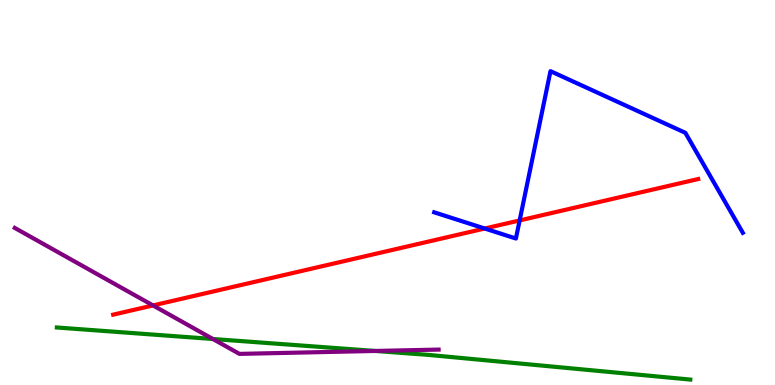[{'lines': ['blue', 'red'], 'intersections': [{'x': 6.25, 'y': 4.06}, {'x': 6.71, 'y': 4.27}]}, {'lines': ['green', 'red'], 'intersections': []}, {'lines': ['purple', 'red'], 'intersections': [{'x': 1.97, 'y': 2.07}]}, {'lines': ['blue', 'green'], 'intersections': []}, {'lines': ['blue', 'purple'], 'intersections': []}, {'lines': ['green', 'purple'], 'intersections': [{'x': 2.75, 'y': 1.19}, {'x': 4.84, 'y': 0.884}]}]